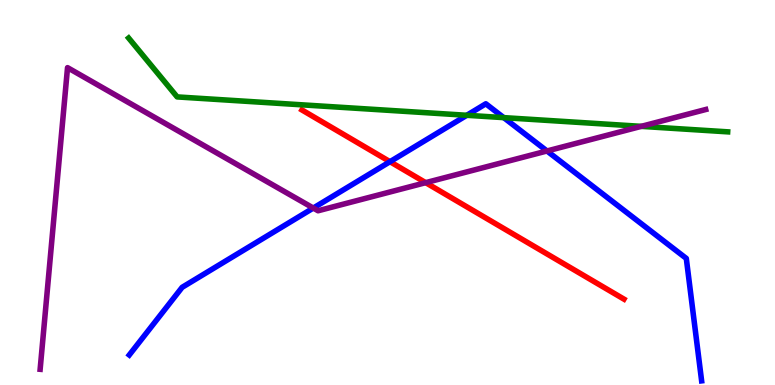[{'lines': ['blue', 'red'], 'intersections': [{'x': 5.03, 'y': 5.8}]}, {'lines': ['green', 'red'], 'intersections': []}, {'lines': ['purple', 'red'], 'intersections': [{'x': 5.49, 'y': 5.26}]}, {'lines': ['blue', 'green'], 'intersections': [{'x': 6.02, 'y': 7.01}, {'x': 6.5, 'y': 6.94}]}, {'lines': ['blue', 'purple'], 'intersections': [{'x': 4.04, 'y': 4.6}, {'x': 7.06, 'y': 6.08}]}, {'lines': ['green', 'purple'], 'intersections': [{'x': 8.27, 'y': 6.72}]}]